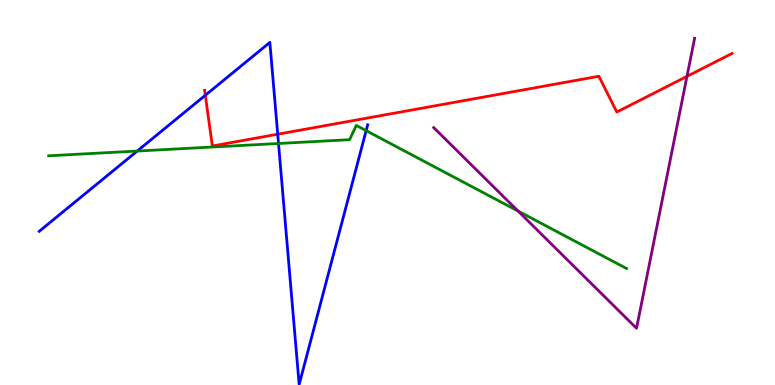[{'lines': ['blue', 'red'], 'intersections': [{'x': 2.65, 'y': 7.53}, {'x': 3.58, 'y': 6.51}]}, {'lines': ['green', 'red'], 'intersections': []}, {'lines': ['purple', 'red'], 'intersections': [{'x': 8.86, 'y': 8.02}]}, {'lines': ['blue', 'green'], 'intersections': [{'x': 1.77, 'y': 6.08}, {'x': 3.59, 'y': 6.27}, {'x': 4.72, 'y': 6.61}]}, {'lines': ['blue', 'purple'], 'intersections': []}, {'lines': ['green', 'purple'], 'intersections': [{'x': 6.69, 'y': 4.52}]}]